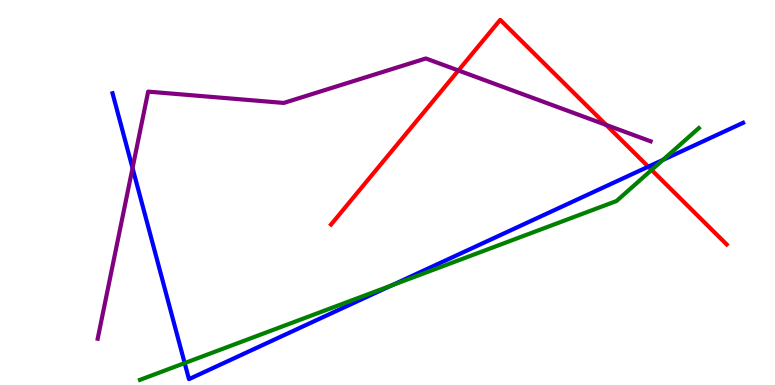[{'lines': ['blue', 'red'], 'intersections': [{'x': 8.36, 'y': 5.67}]}, {'lines': ['green', 'red'], 'intersections': [{'x': 8.41, 'y': 5.59}]}, {'lines': ['purple', 'red'], 'intersections': [{'x': 5.91, 'y': 8.17}, {'x': 7.82, 'y': 6.75}]}, {'lines': ['blue', 'green'], 'intersections': [{'x': 2.38, 'y': 0.569}, {'x': 5.05, 'y': 2.58}, {'x': 8.55, 'y': 5.85}]}, {'lines': ['blue', 'purple'], 'intersections': [{'x': 1.71, 'y': 5.63}]}, {'lines': ['green', 'purple'], 'intersections': []}]